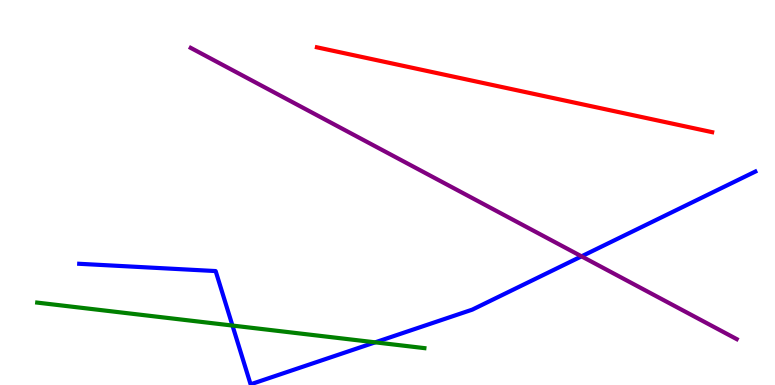[{'lines': ['blue', 'red'], 'intersections': []}, {'lines': ['green', 'red'], 'intersections': []}, {'lines': ['purple', 'red'], 'intersections': []}, {'lines': ['blue', 'green'], 'intersections': [{'x': 3.0, 'y': 1.54}, {'x': 4.84, 'y': 1.11}]}, {'lines': ['blue', 'purple'], 'intersections': [{'x': 7.5, 'y': 3.34}]}, {'lines': ['green', 'purple'], 'intersections': []}]